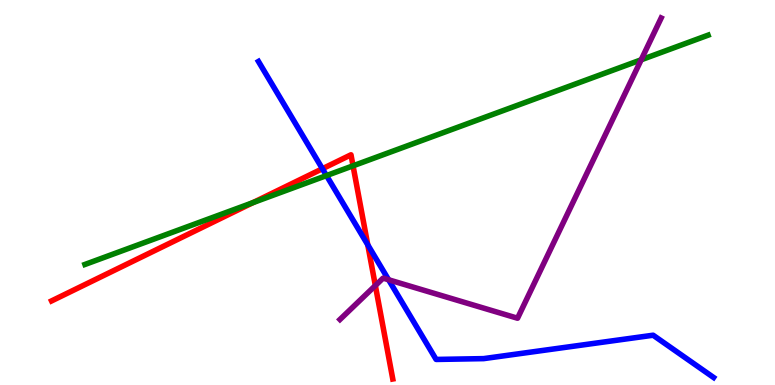[{'lines': ['blue', 'red'], 'intersections': [{'x': 4.16, 'y': 5.62}, {'x': 4.75, 'y': 3.64}]}, {'lines': ['green', 'red'], 'intersections': [{'x': 3.26, 'y': 4.74}, {'x': 4.56, 'y': 5.69}]}, {'lines': ['purple', 'red'], 'intersections': [{'x': 4.84, 'y': 2.58}]}, {'lines': ['blue', 'green'], 'intersections': [{'x': 4.21, 'y': 5.44}]}, {'lines': ['blue', 'purple'], 'intersections': [{'x': 5.01, 'y': 2.73}]}, {'lines': ['green', 'purple'], 'intersections': [{'x': 8.27, 'y': 8.45}]}]